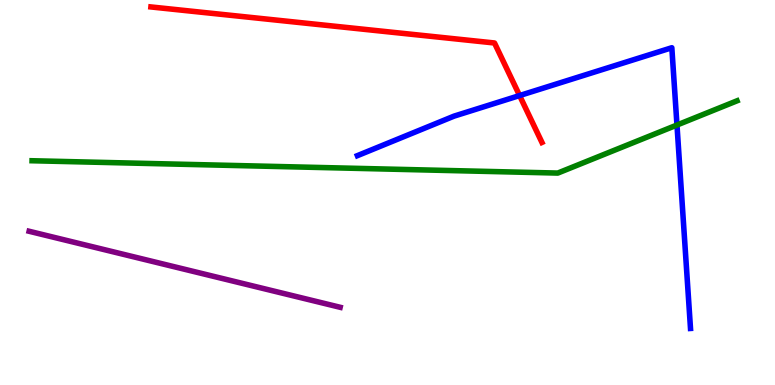[{'lines': ['blue', 'red'], 'intersections': [{'x': 6.7, 'y': 7.52}]}, {'lines': ['green', 'red'], 'intersections': []}, {'lines': ['purple', 'red'], 'intersections': []}, {'lines': ['blue', 'green'], 'intersections': [{'x': 8.74, 'y': 6.75}]}, {'lines': ['blue', 'purple'], 'intersections': []}, {'lines': ['green', 'purple'], 'intersections': []}]